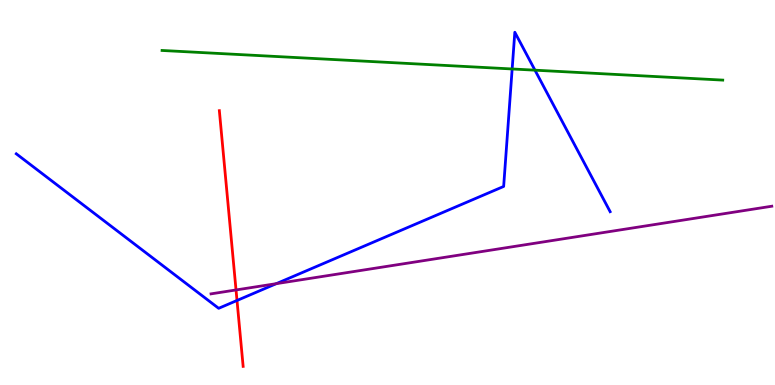[{'lines': ['blue', 'red'], 'intersections': [{'x': 3.06, 'y': 2.2}]}, {'lines': ['green', 'red'], 'intersections': []}, {'lines': ['purple', 'red'], 'intersections': [{'x': 3.05, 'y': 2.47}]}, {'lines': ['blue', 'green'], 'intersections': [{'x': 6.61, 'y': 8.21}, {'x': 6.9, 'y': 8.18}]}, {'lines': ['blue', 'purple'], 'intersections': [{'x': 3.57, 'y': 2.63}]}, {'lines': ['green', 'purple'], 'intersections': []}]